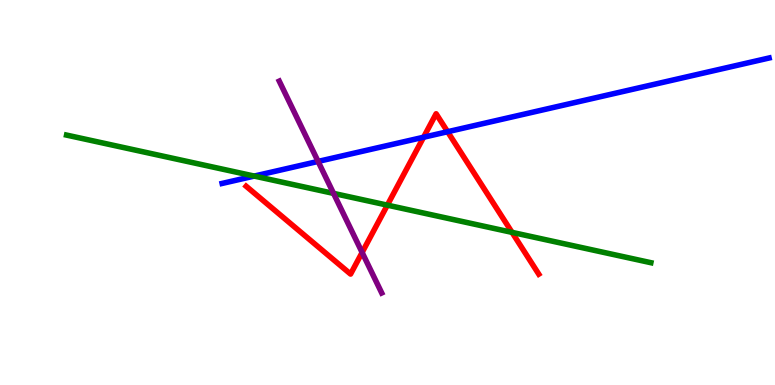[{'lines': ['blue', 'red'], 'intersections': [{'x': 5.47, 'y': 6.44}, {'x': 5.78, 'y': 6.58}]}, {'lines': ['green', 'red'], 'intersections': [{'x': 5.0, 'y': 4.67}, {'x': 6.61, 'y': 3.96}]}, {'lines': ['purple', 'red'], 'intersections': [{'x': 4.67, 'y': 3.44}]}, {'lines': ['blue', 'green'], 'intersections': [{'x': 3.28, 'y': 5.43}]}, {'lines': ['blue', 'purple'], 'intersections': [{'x': 4.1, 'y': 5.81}]}, {'lines': ['green', 'purple'], 'intersections': [{'x': 4.3, 'y': 4.98}]}]